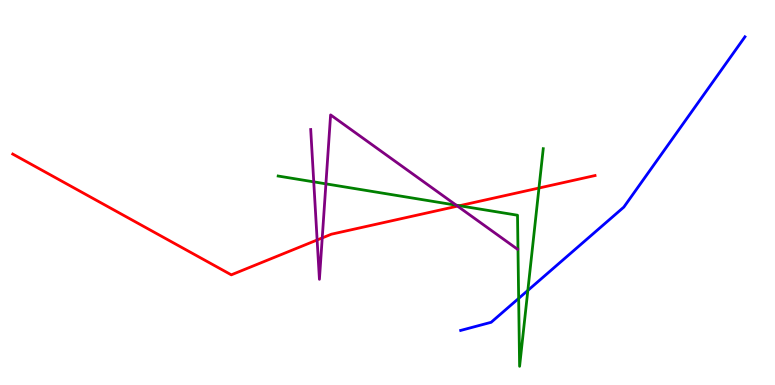[{'lines': ['blue', 'red'], 'intersections': []}, {'lines': ['green', 'red'], 'intersections': [{'x': 5.93, 'y': 4.66}, {'x': 6.95, 'y': 5.12}]}, {'lines': ['purple', 'red'], 'intersections': [{'x': 4.09, 'y': 3.77}, {'x': 4.16, 'y': 3.82}, {'x': 5.9, 'y': 4.65}]}, {'lines': ['blue', 'green'], 'intersections': [{'x': 6.69, 'y': 2.25}, {'x': 6.81, 'y': 2.46}]}, {'lines': ['blue', 'purple'], 'intersections': []}, {'lines': ['green', 'purple'], 'intersections': [{'x': 4.05, 'y': 5.28}, {'x': 4.21, 'y': 5.22}, {'x': 5.89, 'y': 4.67}]}]